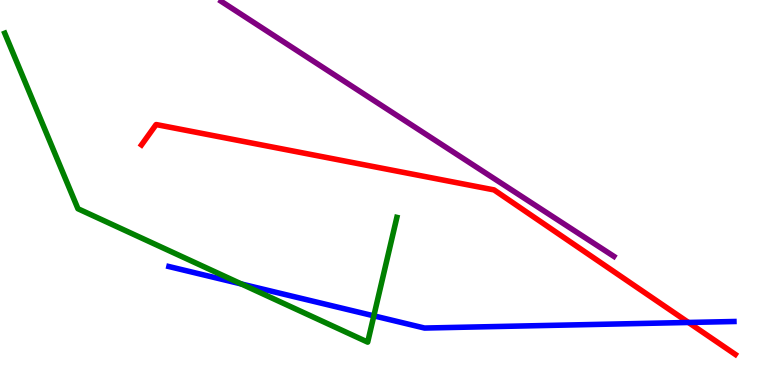[{'lines': ['blue', 'red'], 'intersections': [{'x': 8.88, 'y': 1.62}]}, {'lines': ['green', 'red'], 'intersections': []}, {'lines': ['purple', 'red'], 'intersections': []}, {'lines': ['blue', 'green'], 'intersections': [{'x': 3.11, 'y': 2.62}, {'x': 4.82, 'y': 1.8}]}, {'lines': ['blue', 'purple'], 'intersections': []}, {'lines': ['green', 'purple'], 'intersections': []}]